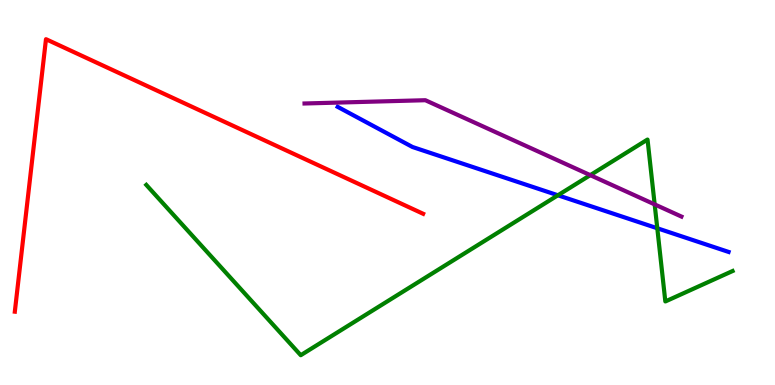[{'lines': ['blue', 'red'], 'intersections': []}, {'lines': ['green', 'red'], 'intersections': []}, {'lines': ['purple', 'red'], 'intersections': []}, {'lines': ['blue', 'green'], 'intersections': [{'x': 7.2, 'y': 4.93}, {'x': 8.48, 'y': 4.07}]}, {'lines': ['blue', 'purple'], 'intersections': []}, {'lines': ['green', 'purple'], 'intersections': [{'x': 7.62, 'y': 5.45}, {'x': 8.45, 'y': 4.69}]}]